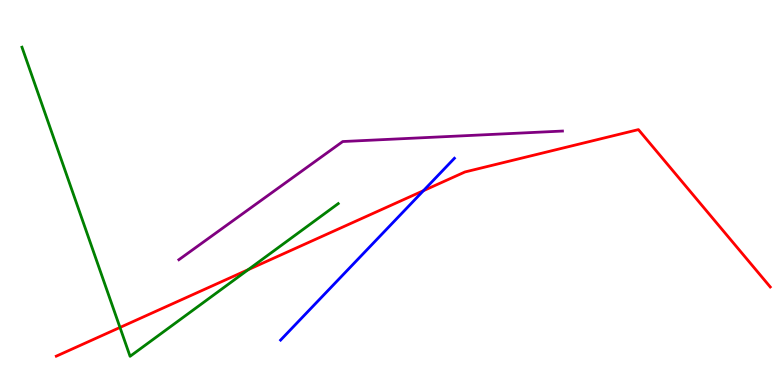[{'lines': ['blue', 'red'], 'intersections': [{'x': 5.46, 'y': 5.05}]}, {'lines': ['green', 'red'], 'intersections': [{'x': 1.55, 'y': 1.49}, {'x': 3.2, 'y': 3.0}]}, {'lines': ['purple', 'red'], 'intersections': []}, {'lines': ['blue', 'green'], 'intersections': []}, {'lines': ['blue', 'purple'], 'intersections': []}, {'lines': ['green', 'purple'], 'intersections': []}]